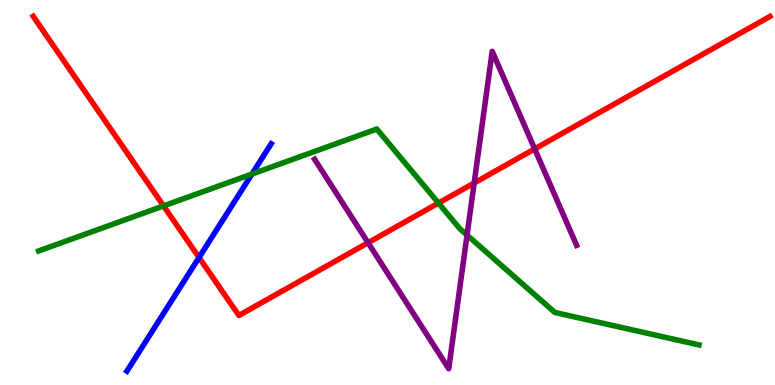[{'lines': ['blue', 'red'], 'intersections': [{'x': 2.57, 'y': 3.31}]}, {'lines': ['green', 'red'], 'intersections': [{'x': 2.11, 'y': 4.65}, {'x': 5.66, 'y': 4.73}]}, {'lines': ['purple', 'red'], 'intersections': [{'x': 4.75, 'y': 3.7}, {'x': 6.12, 'y': 5.25}, {'x': 6.9, 'y': 6.13}]}, {'lines': ['blue', 'green'], 'intersections': [{'x': 3.25, 'y': 5.48}]}, {'lines': ['blue', 'purple'], 'intersections': []}, {'lines': ['green', 'purple'], 'intersections': [{'x': 6.03, 'y': 3.89}]}]